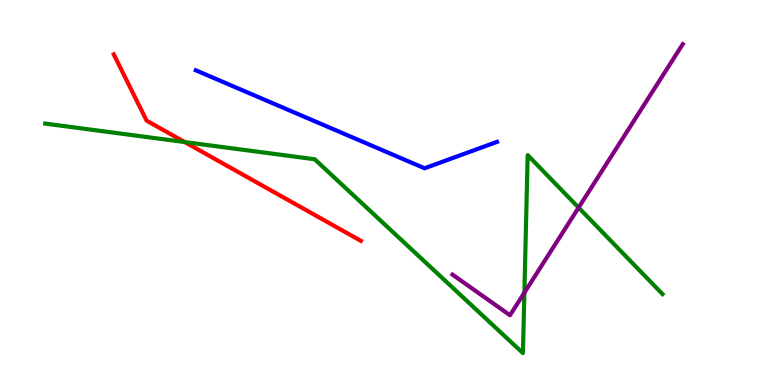[{'lines': ['blue', 'red'], 'intersections': []}, {'lines': ['green', 'red'], 'intersections': [{'x': 2.38, 'y': 6.31}]}, {'lines': ['purple', 'red'], 'intersections': []}, {'lines': ['blue', 'green'], 'intersections': []}, {'lines': ['blue', 'purple'], 'intersections': []}, {'lines': ['green', 'purple'], 'intersections': [{'x': 6.77, 'y': 2.4}, {'x': 7.47, 'y': 4.61}]}]